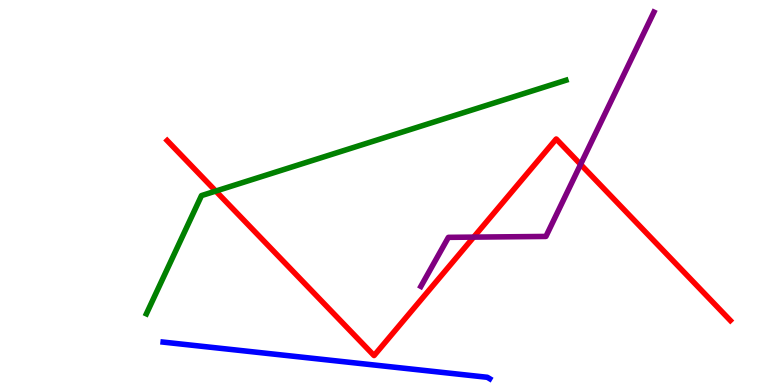[{'lines': ['blue', 'red'], 'intersections': []}, {'lines': ['green', 'red'], 'intersections': [{'x': 2.78, 'y': 5.04}]}, {'lines': ['purple', 'red'], 'intersections': [{'x': 6.11, 'y': 3.84}, {'x': 7.49, 'y': 5.73}]}, {'lines': ['blue', 'green'], 'intersections': []}, {'lines': ['blue', 'purple'], 'intersections': []}, {'lines': ['green', 'purple'], 'intersections': []}]